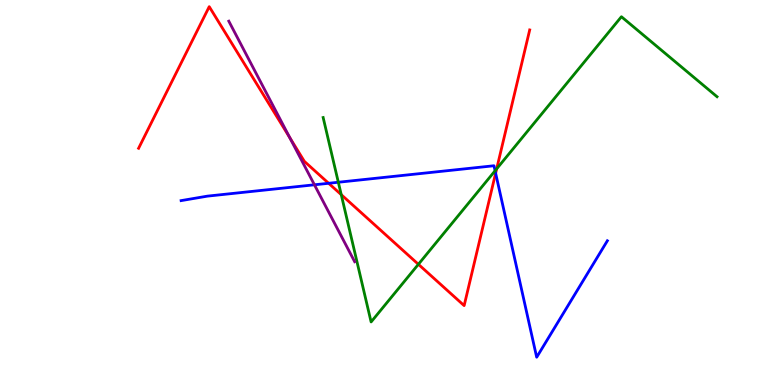[{'lines': ['blue', 'red'], 'intersections': [{'x': 4.24, 'y': 5.24}, {'x': 6.4, 'y': 5.5}]}, {'lines': ['green', 'red'], 'intersections': [{'x': 4.4, 'y': 4.94}, {'x': 5.4, 'y': 3.14}, {'x': 6.41, 'y': 5.61}]}, {'lines': ['purple', 'red'], 'intersections': [{'x': 3.74, 'y': 6.43}]}, {'lines': ['blue', 'green'], 'intersections': [{'x': 4.37, 'y': 5.27}, {'x': 6.39, 'y': 5.56}]}, {'lines': ['blue', 'purple'], 'intersections': [{'x': 4.06, 'y': 5.2}]}, {'lines': ['green', 'purple'], 'intersections': []}]